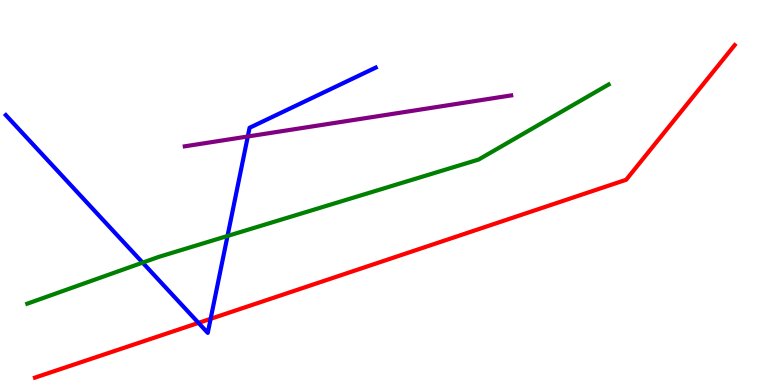[{'lines': ['blue', 'red'], 'intersections': [{'x': 2.56, 'y': 1.61}, {'x': 2.72, 'y': 1.72}]}, {'lines': ['green', 'red'], 'intersections': []}, {'lines': ['purple', 'red'], 'intersections': []}, {'lines': ['blue', 'green'], 'intersections': [{'x': 1.84, 'y': 3.18}, {'x': 2.94, 'y': 3.87}]}, {'lines': ['blue', 'purple'], 'intersections': [{'x': 3.2, 'y': 6.45}]}, {'lines': ['green', 'purple'], 'intersections': []}]